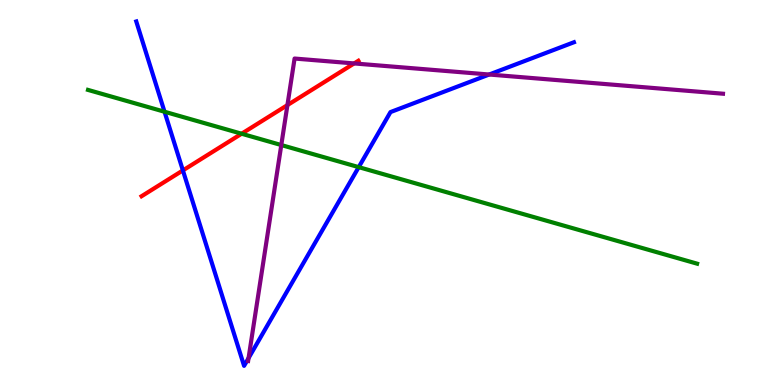[{'lines': ['blue', 'red'], 'intersections': [{'x': 2.36, 'y': 5.57}]}, {'lines': ['green', 'red'], 'intersections': [{'x': 3.12, 'y': 6.53}]}, {'lines': ['purple', 'red'], 'intersections': [{'x': 3.71, 'y': 7.27}, {'x': 4.57, 'y': 8.35}]}, {'lines': ['blue', 'green'], 'intersections': [{'x': 2.12, 'y': 7.1}, {'x': 4.63, 'y': 5.66}]}, {'lines': ['blue', 'purple'], 'intersections': [{'x': 3.21, 'y': 0.699}, {'x': 6.31, 'y': 8.06}]}, {'lines': ['green', 'purple'], 'intersections': [{'x': 3.63, 'y': 6.23}]}]